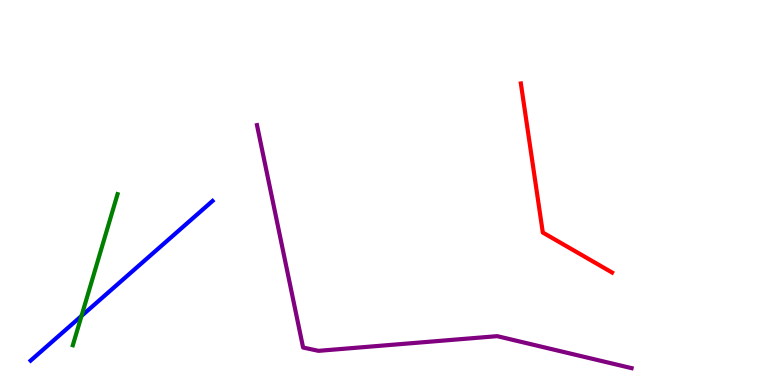[{'lines': ['blue', 'red'], 'intersections': []}, {'lines': ['green', 'red'], 'intersections': []}, {'lines': ['purple', 'red'], 'intersections': []}, {'lines': ['blue', 'green'], 'intersections': [{'x': 1.05, 'y': 1.79}]}, {'lines': ['blue', 'purple'], 'intersections': []}, {'lines': ['green', 'purple'], 'intersections': []}]